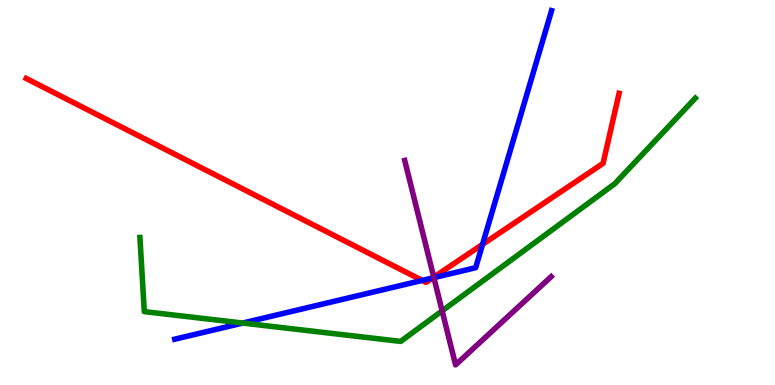[{'lines': ['blue', 'red'], 'intersections': [{'x': 5.45, 'y': 2.72}, {'x': 5.58, 'y': 2.78}, {'x': 6.23, 'y': 3.65}]}, {'lines': ['green', 'red'], 'intersections': []}, {'lines': ['purple', 'red'], 'intersections': [{'x': 5.6, 'y': 2.8}]}, {'lines': ['blue', 'green'], 'intersections': [{'x': 3.13, 'y': 1.61}]}, {'lines': ['blue', 'purple'], 'intersections': [{'x': 5.6, 'y': 2.79}]}, {'lines': ['green', 'purple'], 'intersections': [{'x': 5.7, 'y': 1.93}]}]